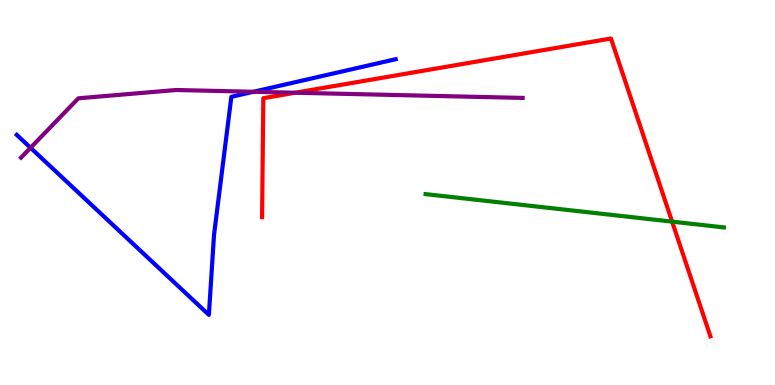[{'lines': ['blue', 'red'], 'intersections': []}, {'lines': ['green', 'red'], 'intersections': [{'x': 8.67, 'y': 4.24}]}, {'lines': ['purple', 'red'], 'intersections': [{'x': 3.81, 'y': 7.59}]}, {'lines': ['blue', 'green'], 'intersections': []}, {'lines': ['blue', 'purple'], 'intersections': [{'x': 0.394, 'y': 6.16}, {'x': 3.27, 'y': 7.62}]}, {'lines': ['green', 'purple'], 'intersections': []}]